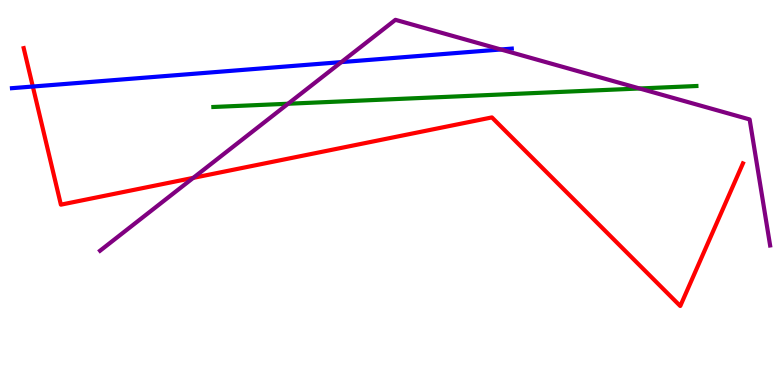[{'lines': ['blue', 'red'], 'intersections': [{'x': 0.423, 'y': 7.75}]}, {'lines': ['green', 'red'], 'intersections': []}, {'lines': ['purple', 'red'], 'intersections': [{'x': 2.49, 'y': 5.38}]}, {'lines': ['blue', 'green'], 'intersections': []}, {'lines': ['blue', 'purple'], 'intersections': [{'x': 4.4, 'y': 8.39}, {'x': 6.46, 'y': 8.71}]}, {'lines': ['green', 'purple'], 'intersections': [{'x': 3.72, 'y': 7.31}, {'x': 8.25, 'y': 7.7}]}]